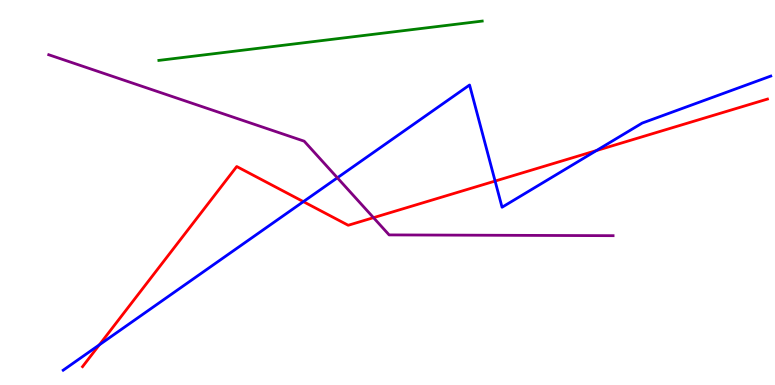[{'lines': ['blue', 'red'], 'intersections': [{'x': 1.28, 'y': 1.04}, {'x': 3.91, 'y': 4.76}, {'x': 6.39, 'y': 5.3}, {'x': 7.7, 'y': 6.09}]}, {'lines': ['green', 'red'], 'intersections': []}, {'lines': ['purple', 'red'], 'intersections': [{'x': 4.82, 'y': 4.35}]}, {'lines': ['blue', 'green'], 'intersections': []}, {'lines': ['blue', 'purple'], 'intersections': [{'x': 4.35, 'y': 5.38}]}, {'lines': ['green', 'purple'], 'intersections': []}]